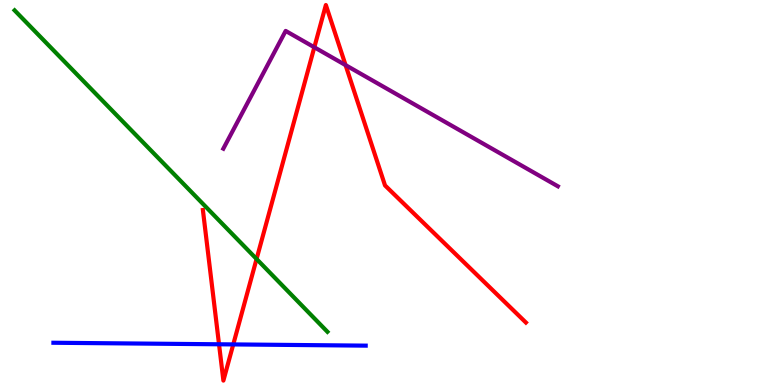[{'lines': ['blue', 'red'], 'intersections': [{'x': 2.83, 'y': 1.06}, {'x': 3.01, 'y': 1.05}]}, {'lines': ['green', 'red'], 'intersections': [{'x': 3.31, 'y': 3.27}]}, {'lines': ['purple', 'red'], 'intersections': [{'x': 4.06, 'y': 8.77}, {'x': 4.46, 'y': 8.31}]}, {'lines': ['blue', 'green'], 'intersections': []}, {'lines': ['blue', 'purple'], 'intersections': []}, {'lines': ['green', 'purple'], 'intersections': []}]